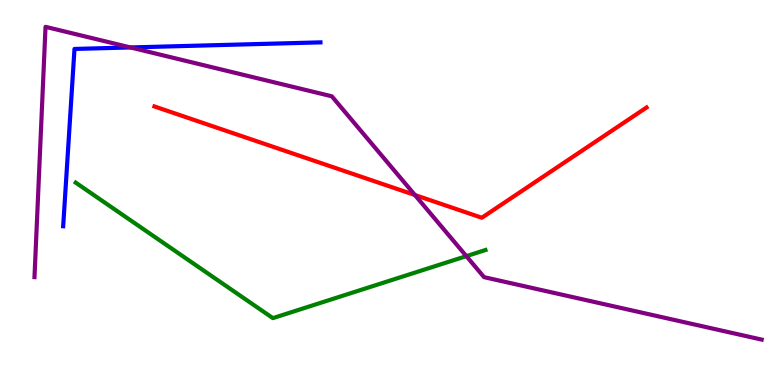[{'lines': ['blue', 'red'], 'intersections': []}, {'lines': ['green', 'red'], 'intersections': []}, {'lines': ['purple', 'red'], 'intersections': [{'x': 5.35, 'y': 4.93}]}, {'lines': ['blue', 'green'], 'intersections': []}, {'lines': ['blue', 'purple'], 'intersections': [{'x': 1.68, 'y': 8.77}]}, {'lines': ['green', 'purple'], 'intersections': [{'x': 6.02, 'y': 3.35}]}]